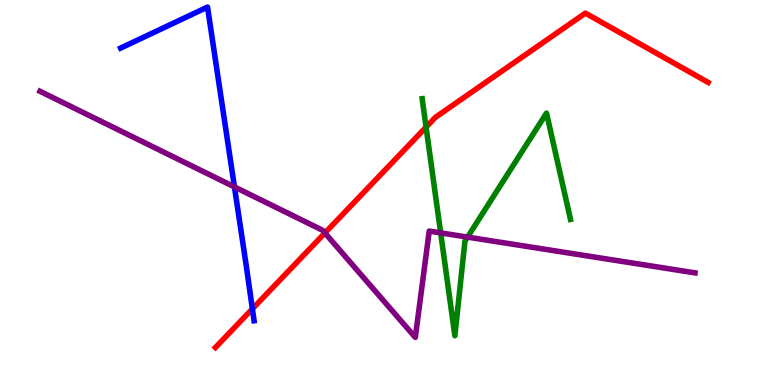[{'lines': ['blue', 'red'], 'intersections': [{'x': 3.26, 'y': 1.98}]}, {'lines': ['green', 'red'], 'intersections': [{'x': 5.5, 'y': 6.7}]}, {'lines': ['purple', 'red'], 'intersections': [{'x': 4.19, 'y': 3.95}]}, {'lines': ['blue', 'green'], 'intersections': []}, {'lines': ['blue', 'purple'], 'intersections': [{'x': 3.03, 'y': 5.15}]}, {'lines': ['green', 'purple'], 'intersections': [{'x': 5.69, 'y': 3.95}, {'x': 6.03, 'y': 3.84}]}]